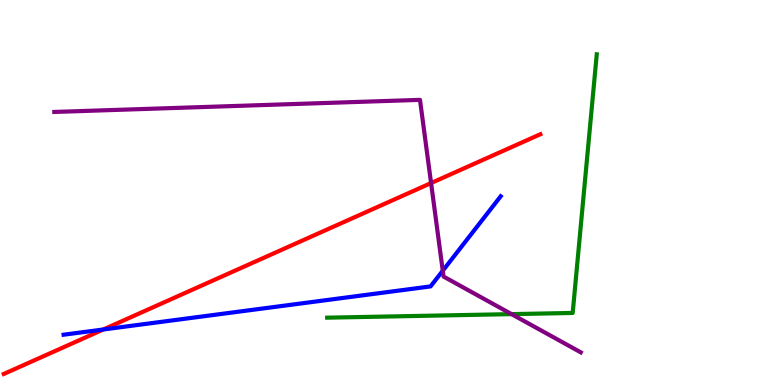[{'lines': ['blue', 'red'], 'intersections': [{'x': 1.33, 'y': 1.44}]}, {'lines': ['green', 'red'], 'intersections': []}, {'lines': ['purple', 'red'], 'intersections': [{'x': 5.56, 'y': 5.25}]}, {'lines': ['blue', 'green'], 'intersections': []}, {'lines': ['blue', 'purple'], 'intersections': [{'x': 5.71, 'y': 2.97}]}, {'lines': ['green', 'purple'], 'intersections': [{'x': 6.6, 'y': 1.84}]}]